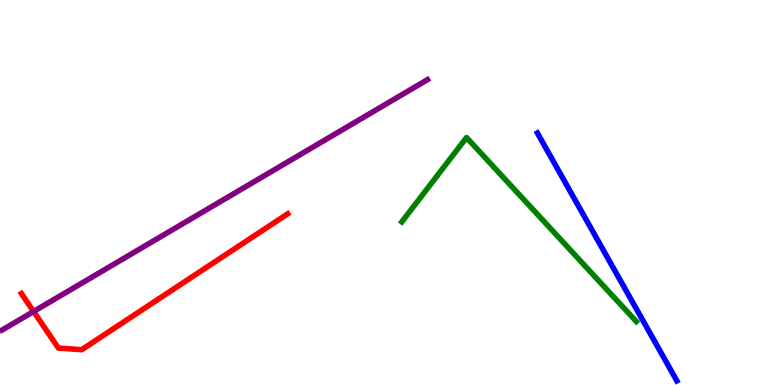[{'lines': ['blue', 'red'], 'intersections': []}, {'lines': ['green', 'red'], 'intersections': []}, {'lines': ['purple', 'red'], 'intersections': [{'x': 0.433, 'y': 1.91}]}, {'lines': ['blue', 'green'], 'intersections': []}, {'lines': ['blue', 'purple'], 'intersections': []}, {'lines': ['green', 'purple'], 'intersections': []}]